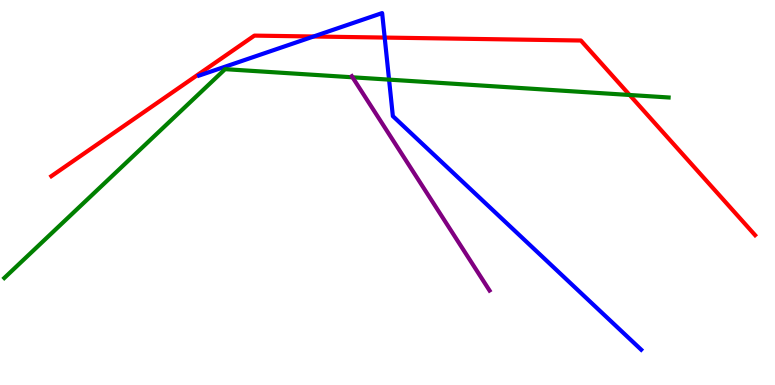[{'lines': ['blue', 'red'], 'intersections': [{'x': 4.05, 'y': 9.05}, {'x': 4.96, 'y': 9.02}]}, {'lines': ['green', 'red'], 'intersections': [{'x': 8.12, 'y': 7.53}]}, {'lines': ['purple', 'red'], 'intersections': []}, {'lines': ['blue', 'green'], 'intersections': [{'x': 5.02, 'y': 7.93}]}, {'lines': ['blue', 'purple'], 'intersections': []}, {'lines': ['green', 'purple'], 'intersections': [{'x': 4.55, 'y': 7.99}]}]